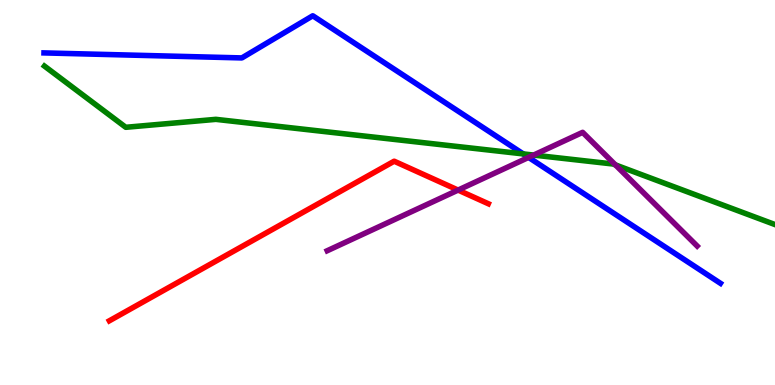[{'lines': ['blue', 'red'], 'intersections': []}, {'lines': ['green', 'red'], 'intersections': []}, {'lines': ['purple', 'red'], 'intersections': [{'x': 5.91, 'y': 5.06}]}, {'lines': ['blue', 'green'], 'intersections': [{'x': 6.75, 'y': 6.0}]}, {'lines': ['blue', 'purple'], 'intersections': [{'x': 6.82, 'y': 5.91}]}, {'lines': ['green', 'purple'], 'intersections': [{'x': 6.89, 'y': 5.97}, {'x': 7.94, 'y': 5.72}]}]